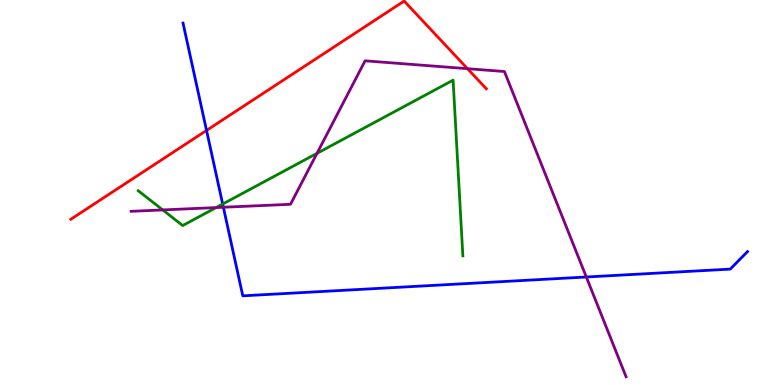[{'lines': ['blue', 'red'], 'intersections': [{'x': 2.67, 'y': 6.61}]}, {'lines': ['green', 'red'], 'intersections': []}, {'lines': ['purple', 'red'], 'intersections': [{'x': 6.03, 'y': 8.22}]}, {'lines': ['blue', 'green'], 'intersections': [{'x': 2.87, 'y': 4.7}]}, {'lines': ['blue', 'purple'], 'intersections': [{'x': 2.88, 'y': 4.62}, {'x': 7.57, 'y': 2.81}]}, {'lines': ['green', 'purple'], 'intersections': [{'x': 2.1, 'y': 4.55}, {'x': 2.79, 'y': 4.61}, {'x': 4.09, 'y': 6.02}]}]